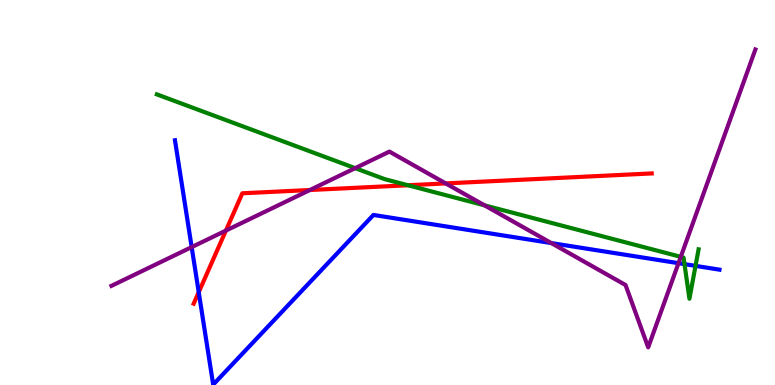[{'lines': ['blue', 'red'], 'intersections': [{'x': 2.56, 'y': 2.41}]}, {'lines': ['green', 'red'], 'intersections': [{'x': 5.26, 'y': 5.19}]}, {'lines': ['purple', 'red'], 'intersections': [{'x': 2.91, 'y': 4.01}, {'x': 4.0, 'y': 5.06}, {'x': 5.75, 'y': 5.24}]}, {'lines': ['blue', 'green'], 'intersections': [{'x': 8.83, 'y': 3.14}, {'x': 8.97, 'y': 3.09}]}, {'lines': ['blue', 'purple'], 'intersections': [{'x': 2.47, 'y': 3.58}, {'x': 7.11, 'y': 3.69}, {'x': 8.75, 'y': 3.16}]}, {'lines': ['green', 'purple'], 'intersections': [{'x': 4.58, 'y': 5.63}, {'x': 6.25, 'y': 4.67}, {'x': 8.78, 'y': 3.33}]}]